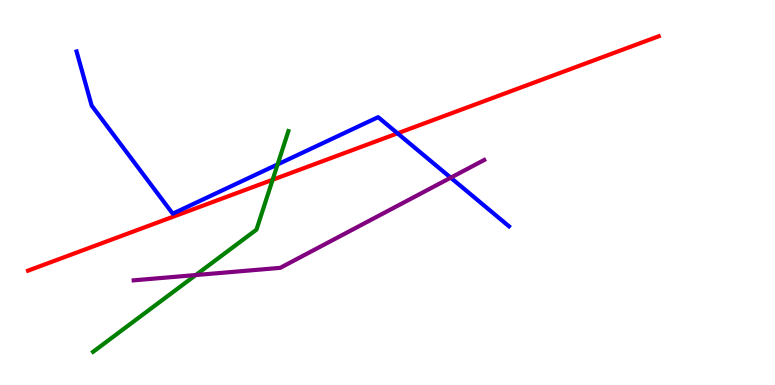[{'lines': ['blue', 'red'], 'intersections': [{'x': 5.13, 'y': 6.54}]}, {'lines': ['green', 'red'], 'intersections': [{'x': 3.52, 'y': 5.33}]}, {'lines': ['purple', 'red'], 'intersections': []}, {'lines': ['blue', 'green'], 'intersections': [{'x': 3.58, 'y': 5.73}]}, {'lines': ['blue', 'purple'], 'intersections': [{'x': 5.82, 'y': 5.38}]}, {'lines': ['green', 'purple'], 'intersections': [{'x': 2.53, 'y': 2.86}]}]